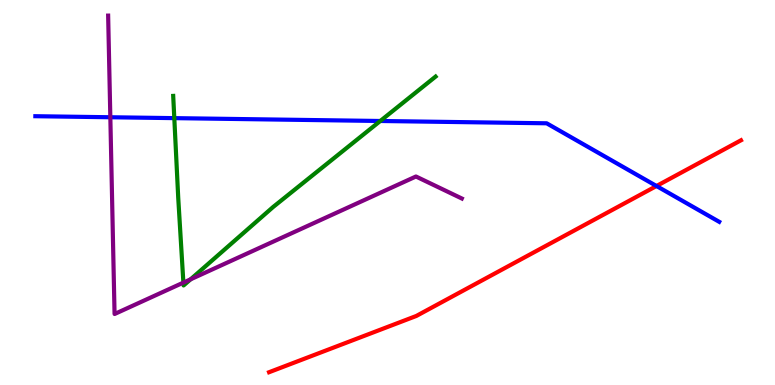[{'lines': ['blue', 'red'], 'intersections': [{'x': 8.47, 'y': 5.17}]}, {'lines': ['green', 'red'], 'intersections': []}, {'lines': ['purple', 'red'], 'intersections': []}, {'lines': ['blue', 'green'], 'intersections': [{'x': 2.25, 'y': 6.93}, {'x': 4.91, 'y': 6.86}]}, {'lines': ['blue', 'purple'], 'intersections': [{'x': 1.42, 'y': 6.95}]}, {'lines': ['green', 'purple'], 'intersections': [{'x': 2.37, 'y': 2.66}, {'x': 2.46, 'y': 2.74}]}]